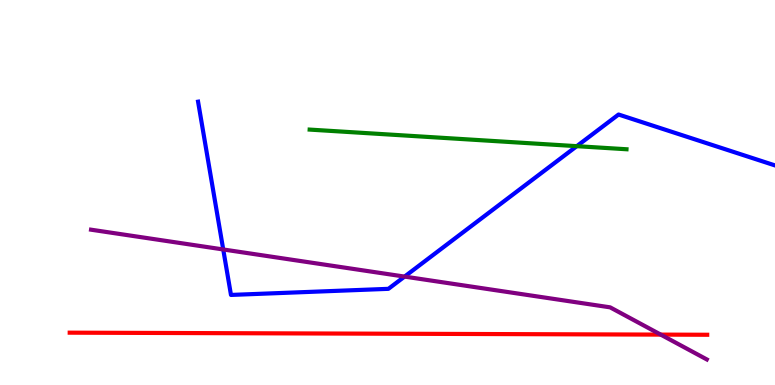[{'lines': ['blue', 'red'], 'intersections': []}, {'lines': ['green', 'red'], 'intersections': []}, {'lines': ['purple', 'red'], 'intersections': [{'x': 8.53, 'y': 1.31}]}, {'lines': ['blue', 'green'], 'intersections': [{'x': 7.44, 'y': 6.2}]}, {'lines': ['blue', 'purple'], 'intersections': [{'x': 2.88, 'y': 3.52}, {'x': 5.22, 'y': 2.82}]}, {'lines': ['green', 'purple'], 'intersections': []}]